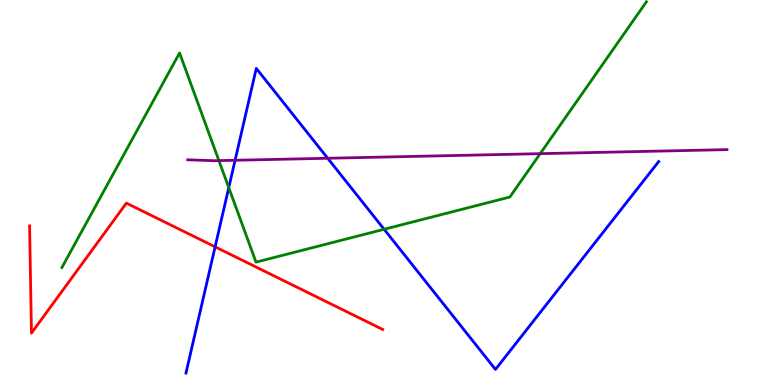[{'lines': ['blue', 'red'], 'intersections': [{'x': 2.78, 'y': 3.59}]}, {'lines': ['green', 'red'], 'intersections': []}, {'lines': ['purple', 'red'], 'intersections': []}, {'lines': ['blue', 'green'], 'intersections': [{'x': 2.95, 'y': 5.13}, {'x': 4.96, 'y': 4.04}]}, {'lines': ['blue', 'purple'], 'intersections': [{'x': 3.03, 'y': 5.84}, {'x': 4.23, 'y': 5.89}]}, {'lines': ['green', 'purple'], 'intersections': [{'x': 2.82, 'y': 5.83}, {'x': 6.97, 'y': 6.01}]}]